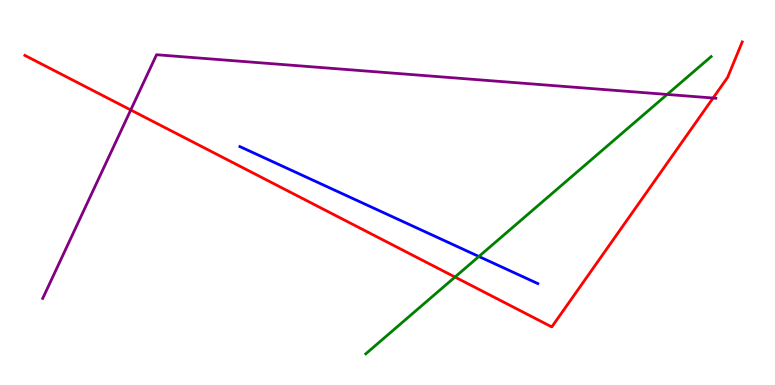[{'lines': ['blue', 'red'], 'intersections': []}, {'lines': ['green', 'red'], 'intersections': [{'x': 5.87, 'y': 2.8}]}, {'lines': ['purple', 'red'], 'intersections': [{'x': 1.69, 'y': 7.14}, {'x': 9.2, 'y': 7.45}]}, {'lines': ['blue', 'green'], 'intersections': [{'x': 6.18, 'y': 3.34}]}, {'lines': ['blue', 'purple'], 'intersections': []}, {'lines': ['green', 'purple'], 'intersections': [{'x': 8.61, 'y': 7.55}]}]